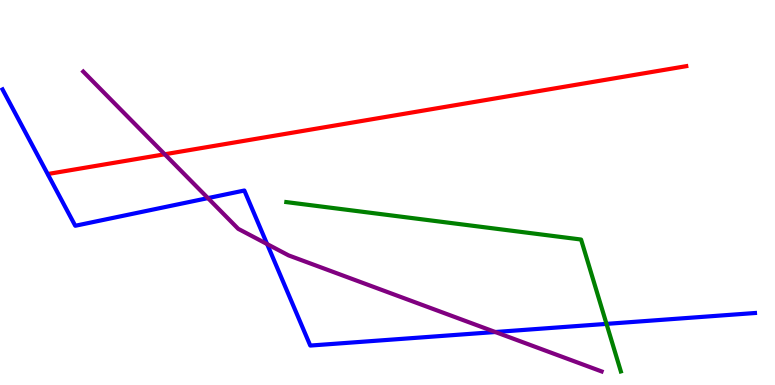[{'lines': ['blue', 'red'], 'intersections': []}, {'lines': ['green', 'red'], 'intersections': []}, {'lines': ['purple', 'red'], 'intersections': [{'x': 2.13, 'y': 5.99}]}, {'lines': ['blue', 'green'], 'intersections': [{'x': 7.83, 'y': 1.59}]}, {'lines': ['blue', 'purple'], 'intersections': [{'x': 2.68, 'y': 4.85}, {'x': 3.45, 'y': 3.66}, {'x': 6.39, 'y': 1.38}]}, {'lines': ['green', 'purple'], 'intersections': []}]